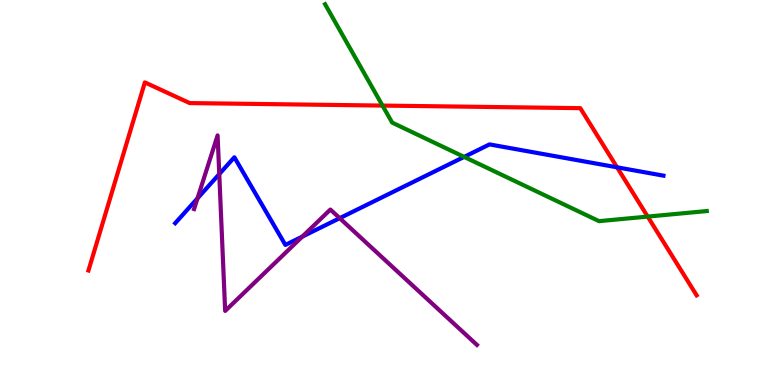[{'lines': ['blue', 'red'], 'intersections': [{'x': 7.96, 'y': 5.65}]}, {'lines': ['green', 'red'], 'intersections': [{'x': 4.94, 'y': 7.26}, {'x': 8.36, 'y': 4.37}]}, {'lines': ['purple', 'red'], 'intersections': []}, {'lines': ['blue', 'green'], 'intersections': [{'x': 5.99, 'y': 5.92}]}, {'lines': ['blue', 'purple'], 'intersections': [{'x': 2.55, 'y': 4.85}, {'x': 2.83, 'y': 5.48}, {'x': 3.9, 'y': 3.85}, {'x': 4.38, 'y': 4.33}]}, {'lines': ['green', 'purple'], 'intersections': []}]